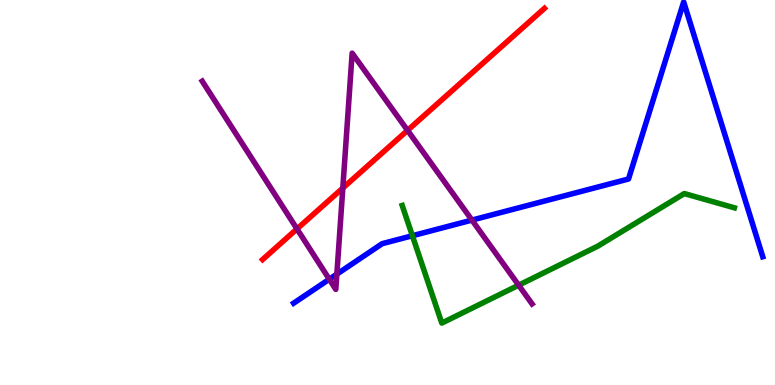[{'lines': ['blue', 'red'], 'intersections': []}, {'lines': ['green', 'red'], 'intersections': []}, {'lines': ['purple', 'red'], 'intersections': [{'x': 3.83, 'y': 4.05}, {'x': 4.42, 'y': 5.12}, {'x': 5.26, 'y': 6.61}]}, {'lines': ['blue', 'green'], 'intersections': [{'x': 5.32, 'y': 3.88}]}, {'lines': ['blue', 'purple'], 'intersections': [{'x': 4.25, 'y': 2.75}, {'x': 4.35, 'y': 2.88}, {'x': 6.09, 'y': 4.28}]}, {'lines': ['green', 'purple'], 'intersections': [{'x': 6.69, 'y': 2.59}]}]